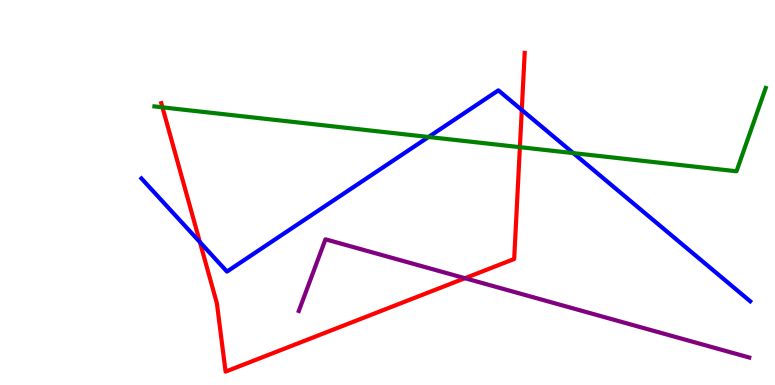[{'lines': ['blue', 'red'], 'intersections': [{'x': 2.58, 'y': 3.71}, {'x': 6.73, 'y': 7.14}]}, {'lines': ['green', 'red'], 'intersections': [{'x': 2.1, 'y': 7.21}, {'x': 6.71, 'y': 6.18}]}, {'lines': ['purple', 'red'], 'intersections': [{'x': 6.0, 'y': 2.77}]}, {'lines': ['blue', 'green'], 'intersections': [{'x': 5.53, 'y': 6.44}, {'x': 7.4, 'y': 6.02}]}, {'lines': ['blue', 'purple'], 'intersections': []}, {'lines': ['green', 'purple'], 'intersections': []}]